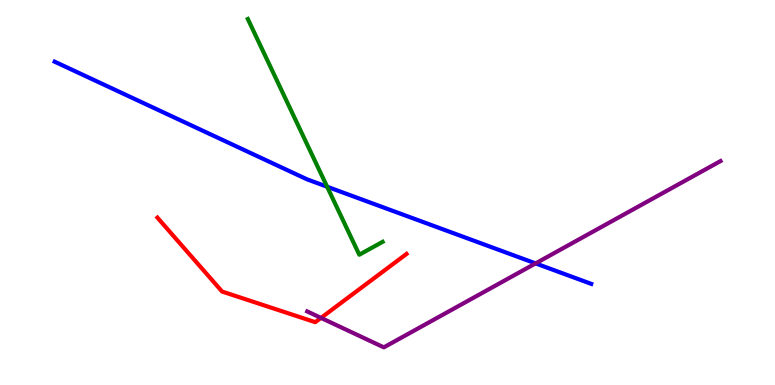[{'lines': ['blue', 'red'], 'intersections': []}, {'lines': ['green', 'red'], 'intersections': []}, {'lines': ['purple', 'red'], 'intersections': [{'x': 4.14, 'y': 1.74}]}, {'lines': ['blue', 'green'], 'intersections': [{'x': 4.22, 'y': 5.15}]}, {'lines': ['blue', 'purple'], 'intersections': [{'x': 6.91, 'y': 3.16}]}, {'lines': ['green', 'purple'], 'intersections': []}]